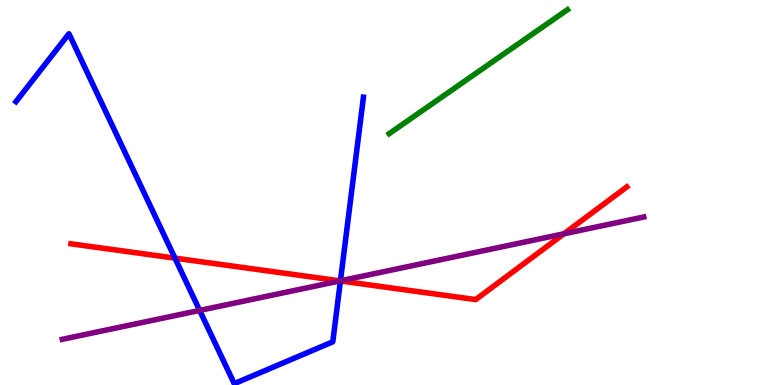[{'lines': ['blue', 'red'], 'intersections': [{'x': 2.26, 'y': 3.3}, {'x': 4.39, 'y': 2.7}]}, {'lines': ['green', 'red'], 'intersections': []}, {'lines': ['purple', 'red'], 'intersections': [{'x': 4.39, 'y': 2.7}, {'x': 7.28, 'y': 3.93}]}, {'lines': ['blue', 'green'], 'intersections': []}, {'lines': ['blue', 'purple'], 'intersections': [{'x': 2.58, 'y': 1.94}, {'x': 4.39, 'y': 2.71}]}, {'lines': ['green', 'purple'], 'intersections': []}]